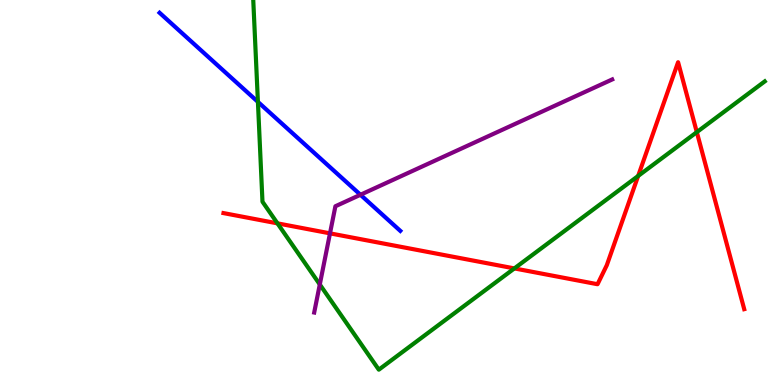[{'lines': ['blue', 'red'], 'intersections': []}, {'lines': ['green', 'red'], 'intersections': [{'x': 3.58, 'y': 4.2}, {'x': 6.64, 'y': 3.03}, {'x': 8.23, 'y': 5.43}, {'x': 8.99, 'y': 6.57}]}, {'lines': ['purple', 'red'], 'intersections': [{'x': 4.26, 'y': 3.94}]}, {'lines': ['blue', 'green'], 'intersections': [{'x': 3.33, 'y': 7.35}]}, {'lines': ['blue', 'purple'], 'intersections': [{'x': 4.65, 'y': 4.94}]}, {'lines': ['green', 'purple'], 'intersections': [{'x': 4.13, 'y': 2.61}]}]